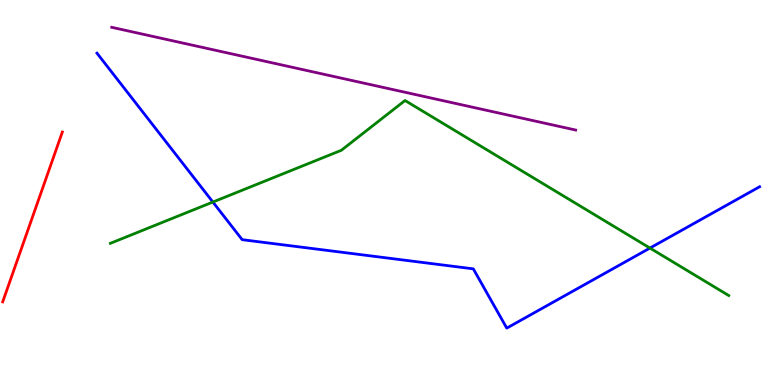[{'lines': ['blue', 'red'], 'intersections': []}, {'lines': ['green', 'red'], 'intersections': []}, {'lines': ['purple', 'red'], 'intersections': []}, {'lines': ['blue', 'green'], 'intersections': [{'x': 2.75, 'y': 4.75}, {'x': 8.39, 'y': 3.56}]}, {'lines': ['blue', 'purple'], 'intersections': []}, {'lines': ['green', 'purple'], 'intersections': []}]